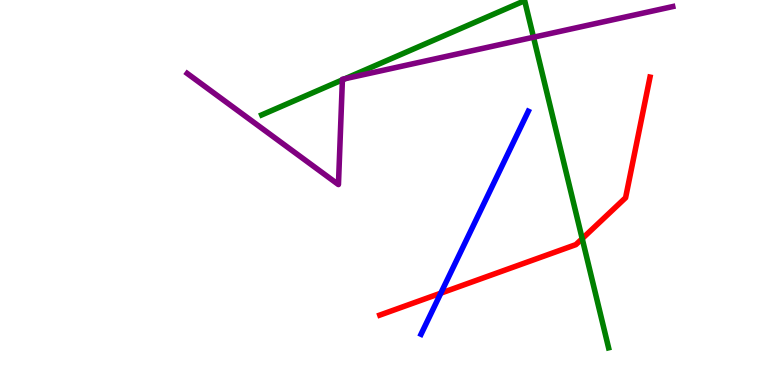[{'lines': ['blue', 'red'], 'intersections': [{'x': 5.69, 'y': 2.39}]}, {'lines': ['green', 'red'], 'intersections': [{'x': 7.51, 'y': 3.8}]}, {'lines': ['purple', 'red'], 'intersections': []}, {'lines': ['blue', 'green'], 'intersections': []}, {'lines': ['blue', 'purple'], 'intersections': []}, {'lines': ['green', 'purple'], 'intersections': [{'x': 4.42, 'y': 7.93}, {'x': 4.45, 'y': 7.96}, {'x': 6.88, 'y': 9.03}]}]